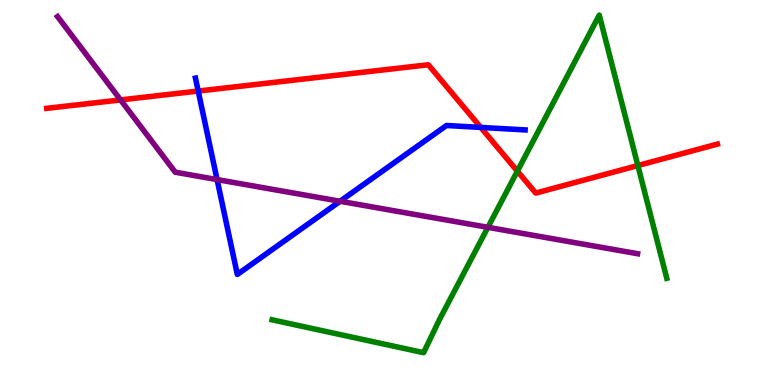[{'lines': ['blue', 'red'], 'intersections': [{'x': 2.56, 'y': 7.64}, {'x': 6.2, 'y': 6.69}]}, {'lines': ['green', 'red'], 'intersections': [{'x': 6.68, 'y': 5.55}, {'x': 8.23, 'y': 5.7}]}, {'lines': ['purple', 'red'], 'intersections': [{'x': 1.56, 'y': 7.4}]}, {'lines': ['blue', 'green'], 'intersections': []}, {'lines': ['blue', 'purple'], 'intersections': [{'x': 2.8, 'y': 5.34}, {'x': 4.39, 'y': 4.77}]}, {'lines': ['green', 'purple'], 'intersections': [{'x': 6.3, 'y': 4.1}]}]